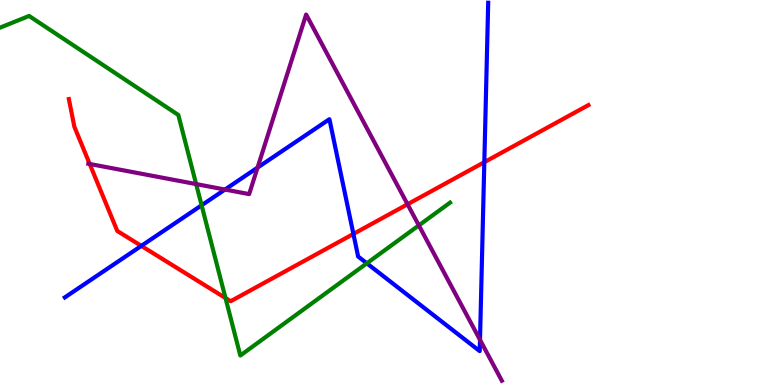[{'lines': ['blue', 'red'], 'intersections': [{'x': 1.82, 'y': 3.61}, {'x': 4.56, 'y': 3.92}, {'x': 6.25, 'y': 5.79}]}, {'lines': ['green', 'red'], 'intersections': [{'x': 2.91, 'y': 2.26}]}, {'lines': ['purple', 'red'], 'intersections': [{'x': 1.16, 'y': 5.74}, {'x': 5.26, 'y': 4.69}]}, {'lines': ['blue', 'green'], 'intersections': [{'x': 2.6, 'y': 4.67}, {'x': 4.73, 'y': 3.16}]}, {'lines': ['blue', 'purple'], 'intersections': [{'x': 2.9, 'y': 5.08}, {'x': 3.32, 'y': 5.65}, {'x': 6.19, 'y': 1.17}]}, {'lines': ['green', 'purple'], 'intersections': [{'x': 2.53, 'y': 5.22}, {'x': 5.4, 'y': 4.15}]}]